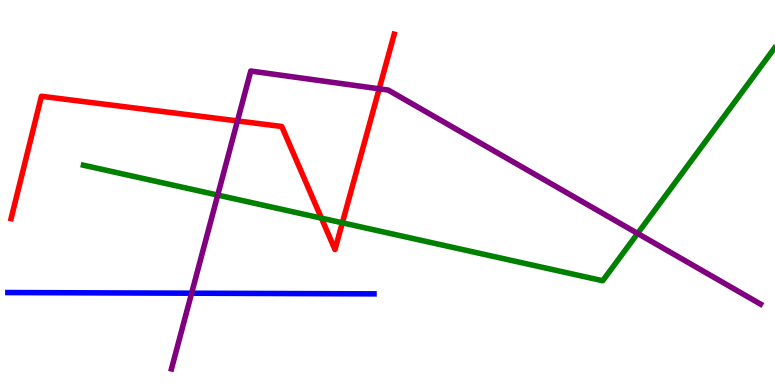[{'lines': ['blue', 'red'], 'intersections': []}, {'lines': ['green', 'red'], 'intersections': [{'x': 4.15, 'y': 4.33}, {'x': 4.42, 'y': 4.21}]}, {'lines': ['purple', 'red'], 'intersections': [{'x': 3.06, 'y': 6.86}, {'x': 4.89, 'y': 7.69}]}, {'lines': ['blue', 'green'], 'intersections': []}, {'lines': ['blue', 'purple'], 'intersections': [{'x': 2.47, 'y': 2.38}]}, {'lines': ['green', 'purple'], 'intersections': [{'x': 2.81, 'y': 4.93}, {'x': 8.23, 'y': 3.94}]}]